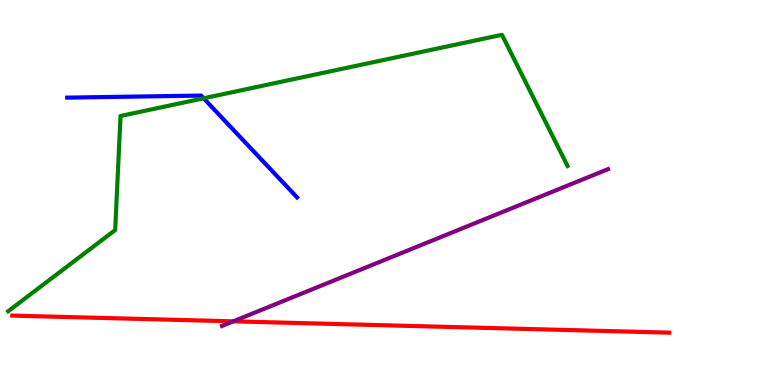[{'lines': ['blue', 'red'], 'intersections': []}, {'lines': ['green', 'red'], 'intersections': []}, {'lines': ['purple', 'red'], 'intersections': [{'x': 3.01, 'y': 1.65}]}, {'lines': ['blue', 'green'], 'intersections': [{'x': 2.63, 'y': 7.45}]}, {'lines': ['blue', 'purple'], 'intersections': []}, {'lines': ['green', 'purple'], 'intersections': []}]